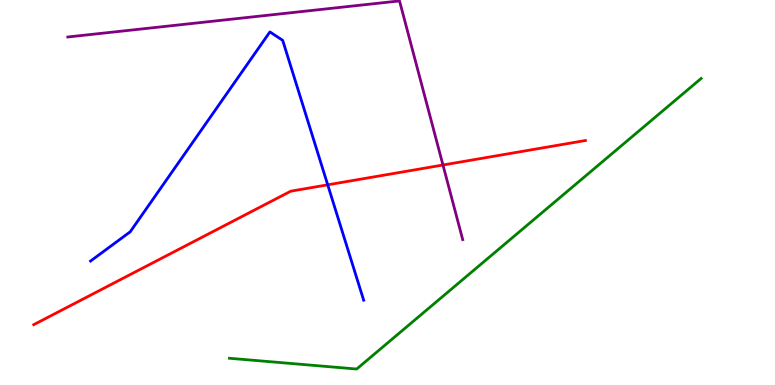[{'lines': ['blue', 'red'], 'intersections': [{'x': 4.23, 'y': 5.2}]}, {'lines': ['green', 'red'], 'intersections': []}, {'lines': ['purple', 'red'], 'intersections': [{'x': 5.72, 'y': 5.71}]}, {'lines': ['blue', 'green'], 'intersections': []}, {'lines': ['blue', 'purple'], 'intersections': []}, {'lines': ['green', 'purple'], 'intersections': []}]